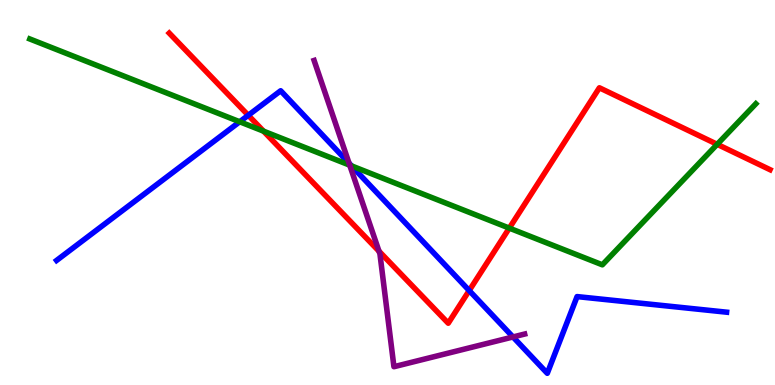[{'lines': ['blue', 'red'], 'intersections': [{'x': 3.2, 'y': 7.01}, {'x': 6.05, 'y': 2.45}]}, {'lines': ['green', 'red'], 'intersections': [{'x': 3.4, 'y': 6.59}, {'x': 6.57, 'y': 4.07}, {'x': 9.25, 'y': 6.25}]}, {'lines': ['purple', 'red'], 'intersections': [{'x': 4.89, 'y': 3.48}]}, {'lines': ['blue', 'green'], 'intersections': [{'x': 3.09, 'y': 6.84}, {'x': 4.54, 'y': 5.69}]}, {'lines': ['blue', 'purple'], 'intersections': [{'x': 4.5, 'y': 5.76}, {'x': 6.62, 'y': 1.25}]}, {'lines': ['green', 'purple'], 'intersections': [{'x': 4.51, 'y': 5.71}]}]